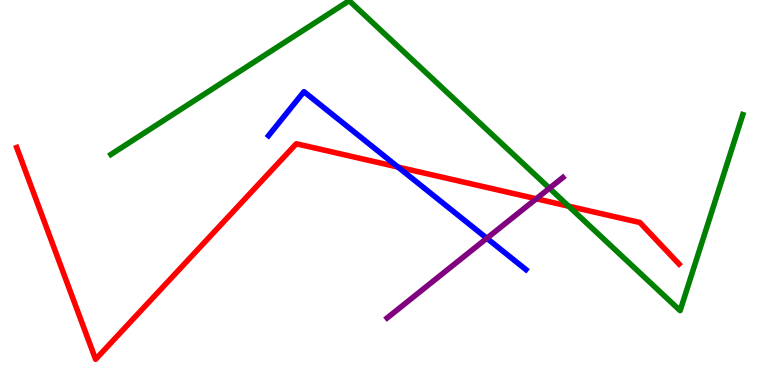[{'lines': ['blue', 'red'], 'intersections': [{'x': 5.14, 'y': 5.66}]}, {'lines': ['green', 'red'], 'intersections': [{'x': 7.34, 'y': 4.64}]}, {'lines': ['purple', 'red'], 'intersections': [{'x': 6.92, 'y': 4.84}]}, {'lines': ['blue', 'green'], 'intersections': []}, {'lines': ['blue', 'purple'], 'intersections': [{'x': 6.28, 'y': 3.81}]}, {'lines': ['green', 'purple'], 'intersections': [{'x': 7.09, 'y': 5.11}]}]